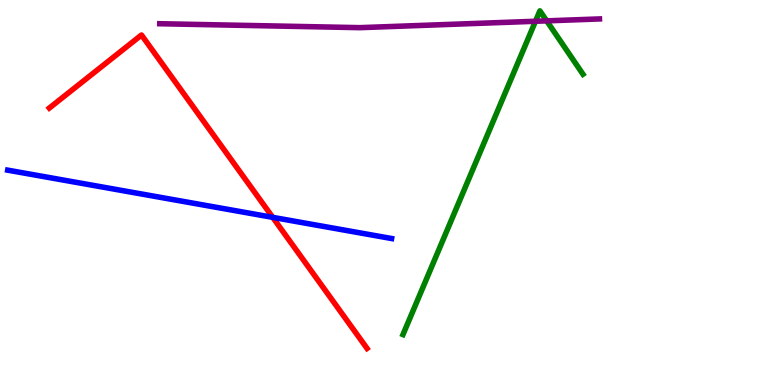[{'lines': ['blue', 'red'], 'intersections': [{'x': 3.52, 'y': 4.35}]}, {'lines': ['green', 'red'], 'intersections': []}, {'lines': ['purple', 'red'], 'intersections': []}, {'lines': ['blue', 'green'], 'intersections': []}, {'lines': ['blue', 'purple'], 'intersections': []}, {'lines': ['green', 'purple'], 'intersections': [{'x': 6.91, 'y': 9.45}, {'x': 7.05, 'y': 9.46}]}]